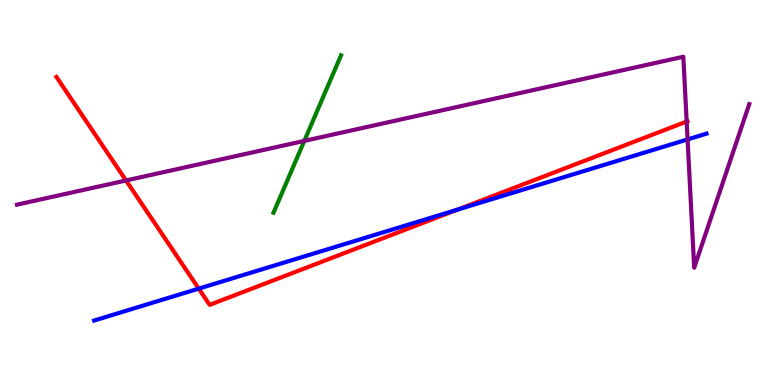[{'lines': ['blue', 'red'], 'intersections': [{'x': 2.56, 'y': 2.5}, {'x': 5.9, 'y': 4.55}]}, {'lines': ['green', 'red'], 'intersections': []}, {'lines': ['purple', 'red'], 'intersections': [{'x': 1.63, 'y': 5.31}, {'x': 8.86, 'y': 6.84}]}, {'lines': ['blue', 'green'], 'intersections': []}, {'lines': ['blue', 'purple'], 'intersections': [{'x': 8.87, 'y': 6.38}]}, {'lines': ['green', 'purple'], 'intersections': [{'x': 3.93, 'y': 6.34}]}]